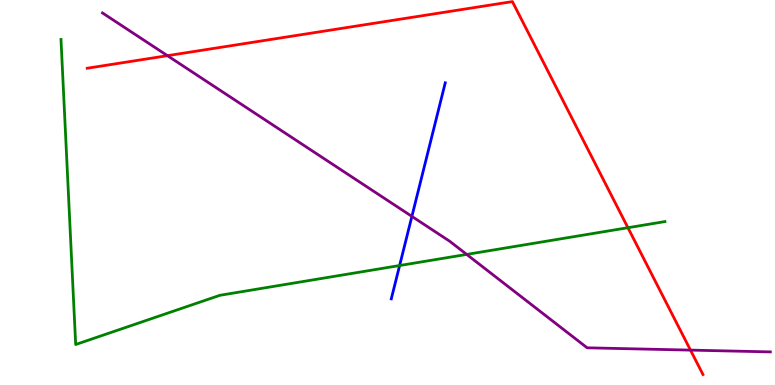[{'lines': ['blue', 'red'], 'intersections': []}, {'lines': ['green', 'red'], 'intersections': [{'x': 8.1, 'y': 4.09}]}, {'lines': ['purple', 'red'], 'intersections': [{'x': 2.16, 'y': 8.55}, {'x': 8.91, 'y': 0.906}]}, {'lines': ['blue', 'green'], 'intersections': [{'x': 5.16, 'y': 3.1}]}, {'lines': ['blue', 'purple'], 'intersections': [{'x': 5.31, 'y': 4.38}]}, {'lines': ['green', 'purple'], 'intersections': [{'x': 6.02, 'y': 3.39}]}]